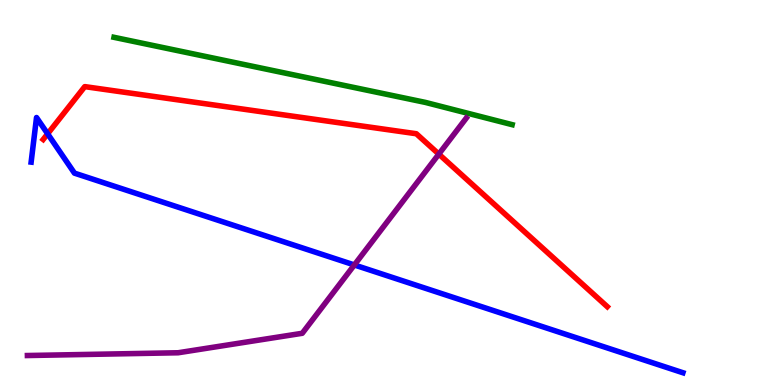[{'lines': ['blue', 'red'], 'intersections': [{'x': 0.615, 'y': 6.52}]}, {'lines': ['green', 'red'], 'intersections': []}, {'lines': ['purple', 'red'], 'intersections': [{'x': 5.66, 'y': 6.0}]}, {'lines': ['blue', 'green'], 'intersections': []}, {'lines': ['blue', 'purple'], 'intersections': [{'x': 4.57, 'y': 3.12}]}, {'lines': ['green', 'purple'], 'intersections': []}]